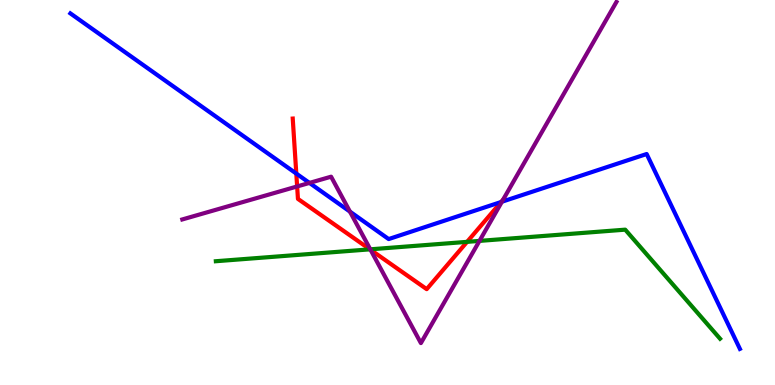[{'lines': ['blue', 'red'], 'intersections': [{'x': 3.82, 'y': 5.49}, {'x': 6.47, 'y': 4.75}]}, {'lines': ['green', 'red'], 'intersections': [{'x': 4.77, 'y': 3.52}, {'x': 6.03, 'y': 3.72}]}, {'lines': ['purple', 'red'], 'intersections': [{'x': 3.83, 'y': 5.16}, {'x': 4.78, 'y': 3.51}, {'x': 6.49, 'y': 4.81}]}, {'lines': ['blue', 'green'], 'intersections': []}, {'lines': ['blue', 'purple'], 'intersections': [{'x': 3.99, 'y': 5.25}, {'x': 4.52, 'y': 4.5}, {'x': 6.48, 'y': 4.76}]}, {'lines': ['green', 'purple'], 'intersections': [{'x': 4.78, 'y': 3.52}, {'x': 6.19, 'y': 3.74}]}]